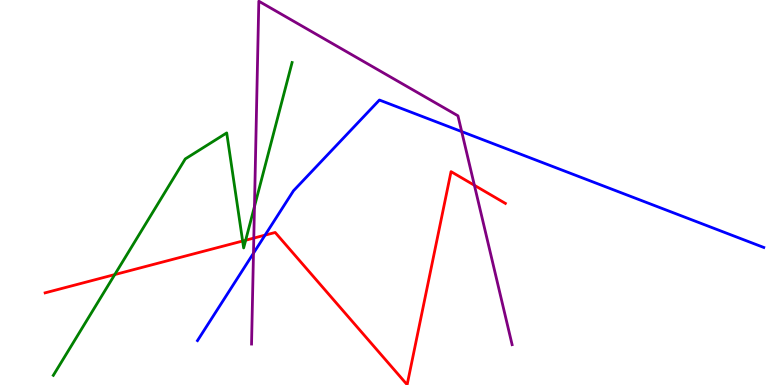[{'lines': ['blue', 'red'], 'intersections': [{'x': 3.42, 'y': 3.89}]}, {'lines': ['green', 'red'], 'intersections': [{'x': 1.48, 'y': 2.87}, {'x': 3.13, 'y': 3.74}, {'x': 3.17, 'y': 3.76}]}, {'lines': ['purple', 'red'], 'intersections': [{'x': 3.27, 'y': 3.82}, {'x': 6.12, 'y': 5.19}]}, {'lines': ['blue', 'green'], 'intersections': []}, {'lines': ['blue', 'purple'], 'intersections': [{'x': 3.27, 'y': 3.42}, {'x': 5.96, 'y': 6.58}]}, {'lines': ['green', 'purple'], 'intersections': [{'x': 3.28, 'y': 4.63}]}]